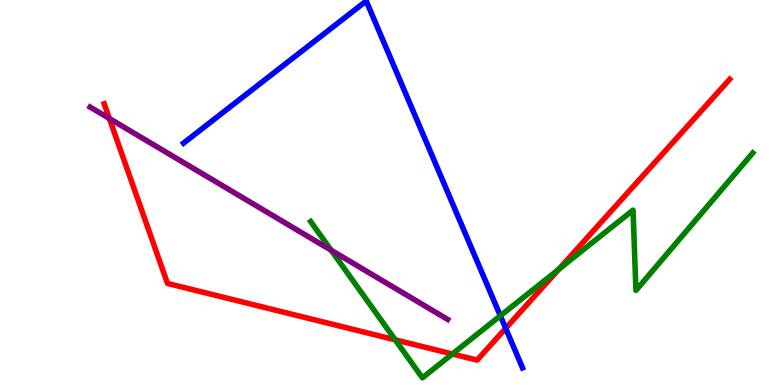[{'lines': ['blue', 'red'], 'intersections': [{'x': 6.52, 'y': 1.47}]}, {'lines': ['green', 'red'], 'intersections': [{'x': 5.1, 'y': 1.17}, {'x': 5.84, 'y': 0.806}, {'x': 7.21, 'y': 3.01}]}, {'lines': ['purple', 'red'], 'intersections': [{'x': 1.41, 'y': 6.92}]}, {'lines': ['blue', 'green'], 'intersections': [{'x': 6.46, 'y': 1.8}]}, {'lines': ['blue', 'purple'], 'intersections': []}, {'lines': ['green', 'purple'], 'intersections': [{'x': 4.27, 'y': 3.5}]}]